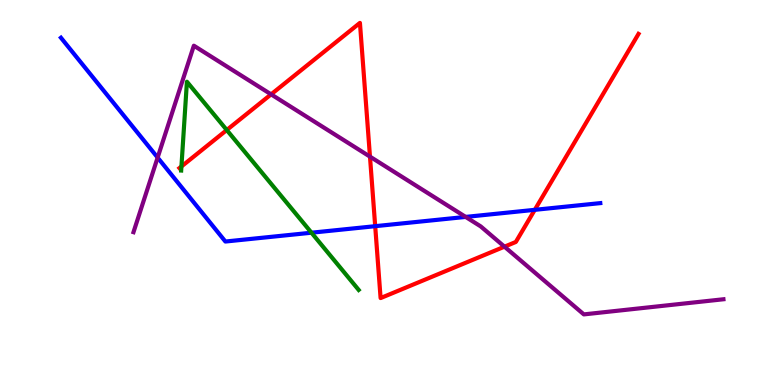[{'lines': ['blue', 'red'], 'intersections': [{'x': 4.84, 'y': 4.13}, {'x': 6.9, 'y': 4.55}]}, {'lines': ['green', 'red'], 'intersections': [{'x': 2.34, 'y': 5.68}, {'x': 2.93, 'y': 6.62}]}, {'lines': ['purple', 'red'], 'intersections': [{'x': 3.5, 'y': 7.55}, {'x': 4.77, 'y': 5.93}, {'x': 6.51, 'y': 3.59}]}, {'lines': ['blue', 'green'], 'intersections': [{'x': 4.02, 'y': 3.96}]}, {'lines': ['blue', 'purple'], 'intersections': [{'x': 2.03, 'y': 5.91}, {'x': 6.01, 'y': 4.37}]}, {'lines': ['green', 'purple'], 'intersections': []}]